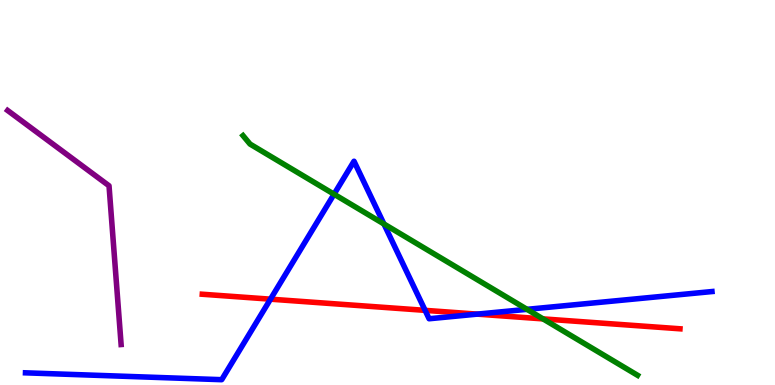[{'lines': ['blue', 'red'], 'intersections': [{'x': 3.49, 'y': 2.23}, {'x': 5.49, 'y': 1.94}, {'x': 6.16, 'y': 1.84}]}, {'lines': ['green', 'red'], 'intersections': [{'x': 7.01, 'y': 1.72}]}, {'lines': ['purple', 'red'], 'intersections': []}, {'lines': ['blue', 'green'], 'intersections': [{'x': 4.31, 'y': 4.96}, {'x': 4.95, 'y': 4.18}, {'x': 6.8, 'y': 1.97}]}, {'lines': ['blue', 'purple'], 'intersections': []}, {'lines': ['green', 'purple'], 'intersections': []}]